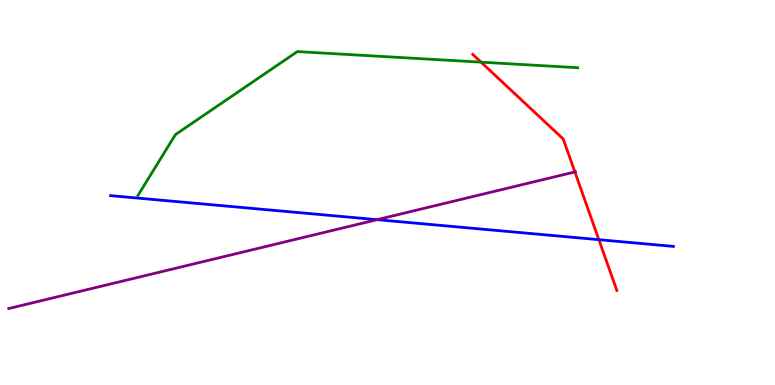[{'lines': ['blue', 'red'], 'intersections': [{'x': 7.73, 'y': 3.77}]}, {'lines': ['green', 'red'], 'intersections': [{'x': 6.21, 'y': 8.39}]}, {'lines': ['purple', 'red'], 'intersections': [{'x': 7.42, 'y': 5.53}]}, {'lines': ['blue', 'green'], 'intersections': []}, {'lines': ['blue', 'purple'], 'intersections': [{'x': 4.87, 'y': 4.29}]}, {'lines': ['green', 'purple'], 'intersections': []}]